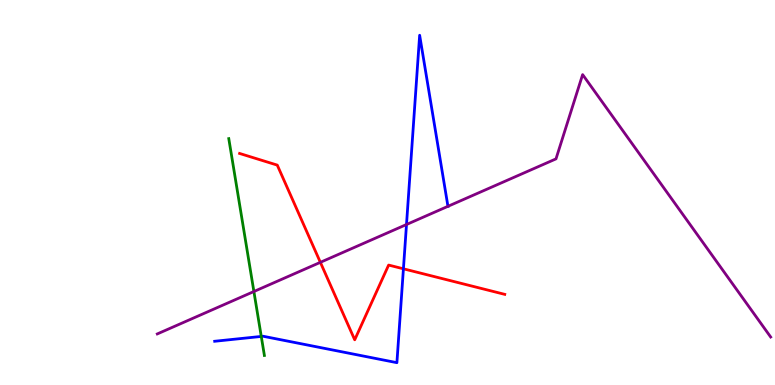[{'lines': ['blue', 'red'], 'intersections': [{'x': 5.21, 'y': 3.02}]}, {'lines': ['green', 'red'], 'intersections': []}, {'lines': ['purple', 'red'], 'intersections': [{'x': 4.13, 'y': 3.19}]}, {'lines': ['blue', 'green'], 'intersections': [{'x': 3.37, 'y': 1.26}]}, {'lines': ['blue', 'purple'], 'intersections': [{'x': 5.25, 'y': 4.17}, {'x': 5.78, 'y': 4.64}]}, {'lines': ['green', 'purple'], 'intersections': [{'x': 3.28, 'y': 2.43}]}]